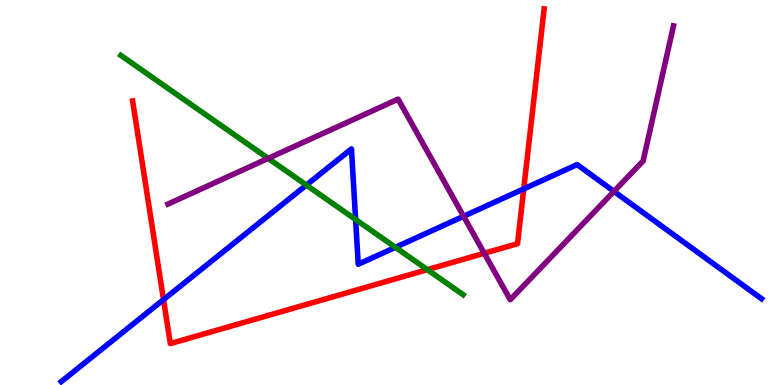[{'lines': ['blue', 'red'], 'intersections': [{'x': 2.11, 'y': 2.22}, {'x': 6.76, 'y': 5.09}]}, {'lines': ['green', 'red'], 'intersections': [{'x': 5.51, 'y': 3.0}]}, {'lines': ['purple', 'red'], 'intersections': [{'x': 6.25, 'y': 3.42}]}, {'lines': ['blue', 'green'], 'intersections': [{'x': 3.95, 'y': 5.19}, {'x': 4.59, 'y': 4.3}, {'x': 5.1, 'y': 3.58}]}, {'lines': ['blue', 'purple'], 'intersections': [{'x': 5.98, 'y': 4.38}, {'x': 7.92, 'y': 5.03}]}, {'lines': ['green', 'purple'], 'intersections': [{'x': 3.46, 'y': 5.89}]}]